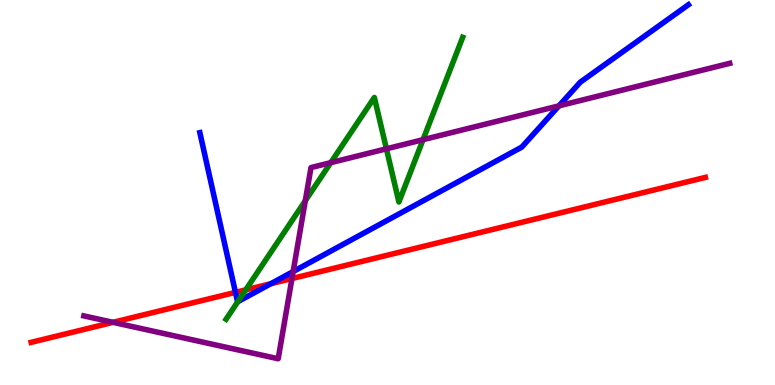[{'lines': ['blue', 'red'], 'intersections': [{'x': 3.04, 'y': 2.41}, {'x': 3.49, 'y': 2.63}]}, {'lines': ['green', 'red'], 'intersections': [{'x': 3.17, 'y': 2.47}]}, {'lines': ['purple', 'red'], 'intersections': [{'x': 1.46, 'y': 1.63}, {'x': 3.77, 'y': 2.76}]}, {'lines': ['blue', 'green'], 'intersections': [{'x': 3.07, 'y': 2.16}]}, {'lines': ['blue', 'purple'], 'intersections': [{'x': 3.78, 'y': 2.95}, {'x': 7.21, 'y': 7.25}]}, {'lines': ['green', 'purple'], 'intersections': [{'x': 3.94, 'y': 4.79}, {'x': 4.27, 'y': 5.78}, {'x': 4.99, 'y': 6.13}, {'x': 5.46, 'y': 6.37}]}]